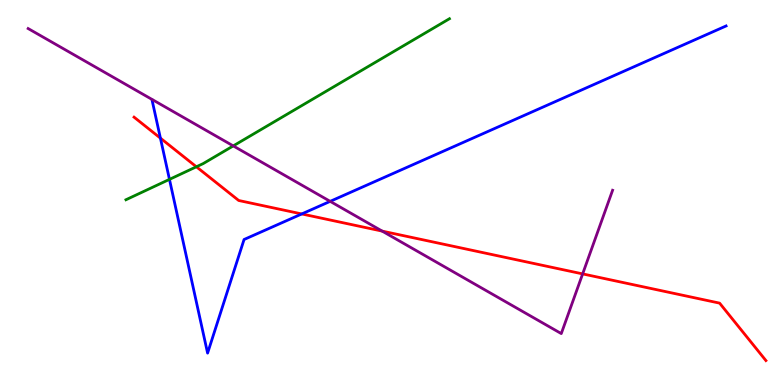[{'lines': ['blue', 'red'], 'intersections': [{'x': 2.07, 'y': 6.41}, {'x': 3.89, 'y': 4.44}]}, {'lines': ['green', 'red'], 'intersections': [{'x': 2.53, 'y': 5.67}]}, {'lines': ['purple', 'red'], 'intersections': [{'x': 4.93, 'y': 4.0}, {'x': 7.52, 'y': 2.89}]}, {'lines': ['blue', 'green'], 'intersections': [{'x': 2.19, 'y': 5.34}]}, {'lines': ['blue', 'purple'], 'intersections': [{'x': 4.26, 'y': 4.77}]}, {'lines': ['green', 'purple'], 'intersections': [{'x': 3.01, 'y': 6.21}]}]